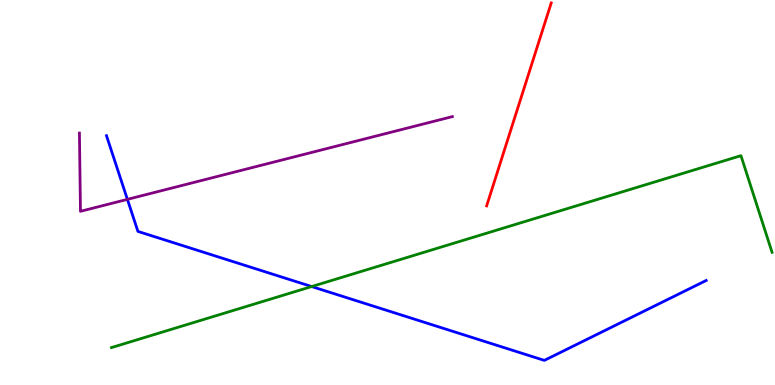[{'lines': ['blue', 'red'], 'intersections': []}, {'lines': ['green', 'red'], 'intersections': []}, {'lines': ['purple', 'red'], 'intersections': []}, {'lines': ['blue', 'green'], 'intersections': [{'x': 4.02, 'y': 2.56}]}, {'lines': ['blue', 'purple'], 'intersections': [{'x': 1.64, 'y': 4.82}]}, {'lines': ['green', 'purple'], 'intersections': []}]